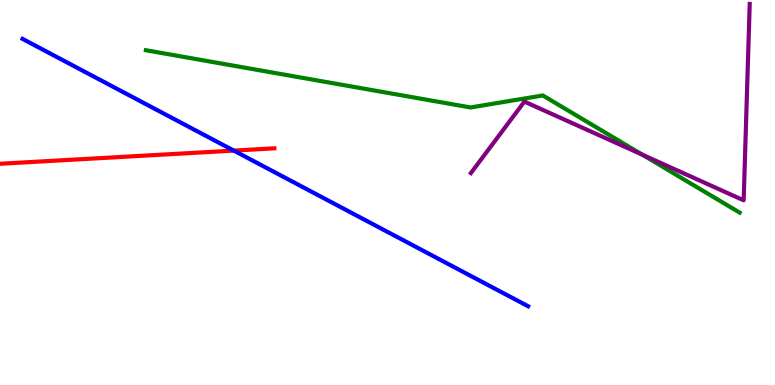[{'lines': ['blue', 'red'], 'intersections': [{'x': 3.02, 'y': 6.09}]}, {'lines': ['green', 'red'], 'intersections': []}, {'lines': ['purple', 'red'], 'intersections': []}, {'lines': ['blue', 'green'], 'intersections': []}, {'lines': ['blue', 'purple'], 'intersections': []}, {'lines': ['green', 'purple'], 'intersections': [{'x': 8.29, 'y': 5.98}]}]